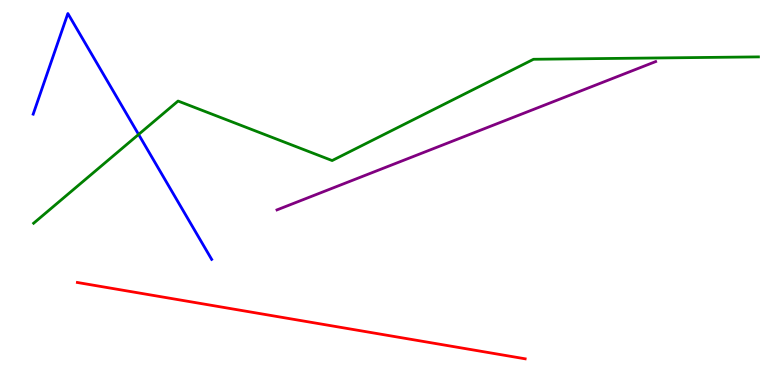[{'lines': ['blue', 'red'], 'intersections': []}, {'lines': ['green', 'red'], 'intersections': []}, {'lines': ['purple', 'red'], 'intersections': []}, {'lines': ['blue', 'green'], 'intersections': [{'x': 1.79, 'y': 6.51}]}, {'lines': ['blue', 'purple'], 'intersections': []}, {'lines': ['green', 'purple'], 'intersections': []}]